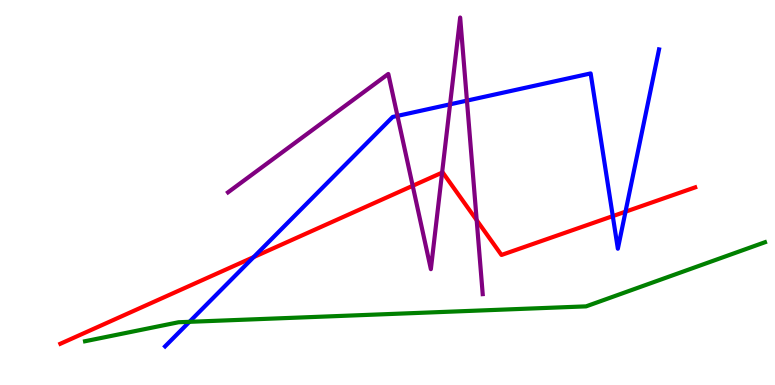[{'lines': ['blue', 'red'], 'intersections': [{'x': 3.27, 'y': 3.32}, {'x': 7.91, 'y': 4.39}, {'x': 8.07, 'y': 4.5}]}, {'lines': ['green', 'red'], 'intersections': []}, {'lines': ['purple', 'red'], 'intersections': [{'x': 5.33, 'y': 5.17}, {'x': 5.7, 'y': 5.52}, {'x': 6.15, 'y': 4.28}]}, {'lines': ['blue', 'green'], 'intersections': [{'x': 2.44, 'y': 1.64}]}, {'lines': ['blue', 'purple'], 'intersections': [{'x': 5.13, 'y': 6.99}, {'x': 5.81, 'y': 7.29}, {'x': 6.03, 'y': 7.39}]}, {'lines': ['green', 'purple'], 'intersections': []}]